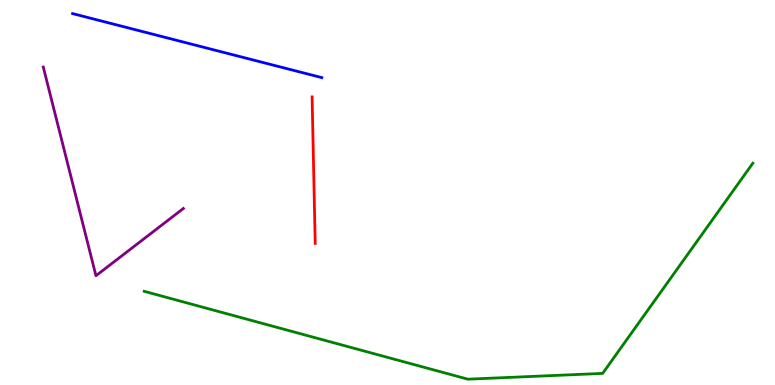[{'lines': ['blue', 'red'], 'intersections': []}, {'lines': ['green', 'red'], 'intersections': []}, {'lines': ['purple', 'red'], 'intersections': []}, {'lines': ['blue', 'green'], 'intersections': []}, {'lines': ['blue', 'purple'], 'intersections': []}, {'lines': ['green', 'purple'], 'intersections': []}]